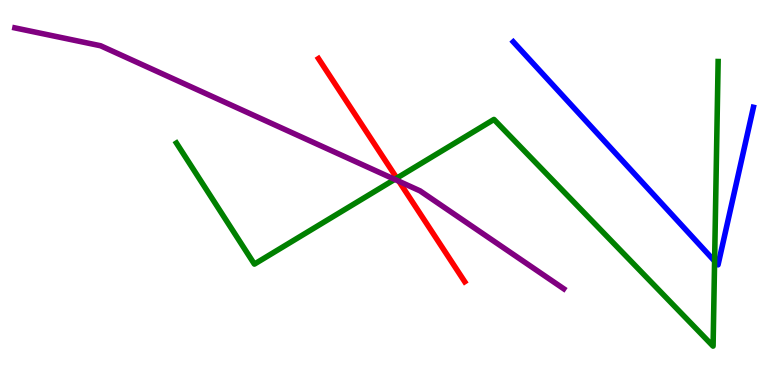[{'lines': ['blue', 'red'], 'intersections': []}, {'lines': ['green', 'red'], 'intersections': [{'x': 5.12, 'y': 5.37}]}, {'lines': ['purple', 'red'], 'intersections': [{'x': 5.15, 'y': 5.29}]}, {'lines': ['blue', 'green'], 'intersections': [{'x': 9.22, 'y': 3.22}]}, {'lines': ['blue', 'purple'], 'intersections': []}, {'lines': ['green', 'purple'], 'intersections': [{'x': 5.09, 'y': 5.34}]}]